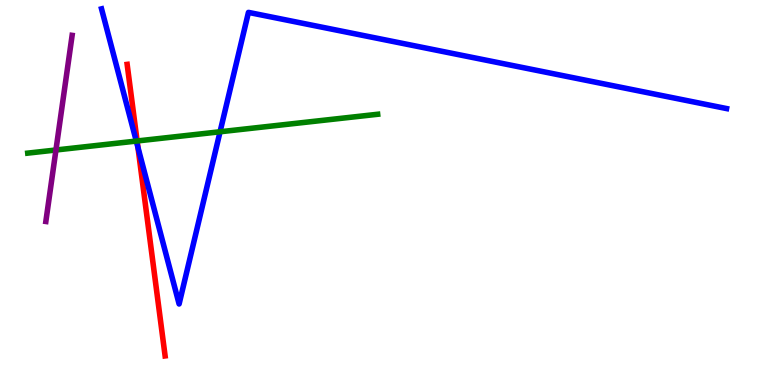[{'lines': ['blue', 'red'], 'intersections': [{'x': 1.78, 'y': 6.17}]}, {'lines': ['green', 'red'], 'intersections': [{'x': 1.77, 'y': 6.34}]}, {'lines': ['purple', 'red'], 'intersections': []}, {'lines': ['blue', 'green'], 'intersections': [{'x': 1.76, 'y': 6.34}, {'x': 2.84, 'y': 6.58}]}, {'lines': ['blue', 'purple'], 'intersections': []}, {'lines': ['green', 'purple'], 'intersections': [{'x': 0.722, 'y': 6.1}]}]